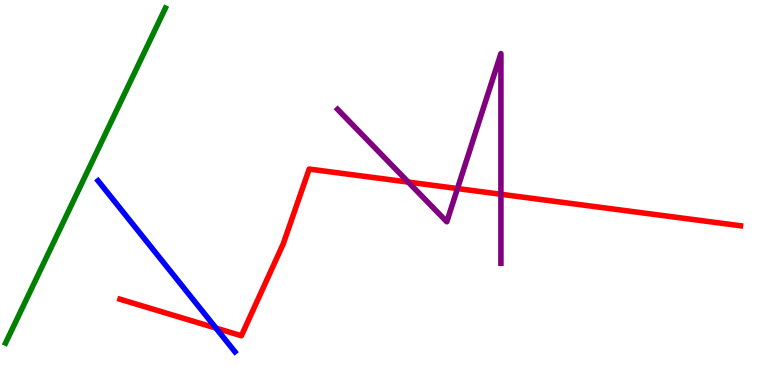[{'lines': ['blue', 'red'], 'intersections': [{'x': 2.79, 'y': 1.48}]}, {'lines': ['green', 'red'], 'intersections': []}, {'lines': ['purple', 'red'], 'intersections': [{'x': 5.27, 'y': 5.27}, {'x': 5.9, 'y': 5.1}, {'x': 6.46, 'y': 4.95}]}, {'lines': ['blue', 'green'], 'intersections': []}, {'lines': ['blue', 'purple'], 'intersections': []}, {'lines': ['green', 'purple'], 'intersections': []}]